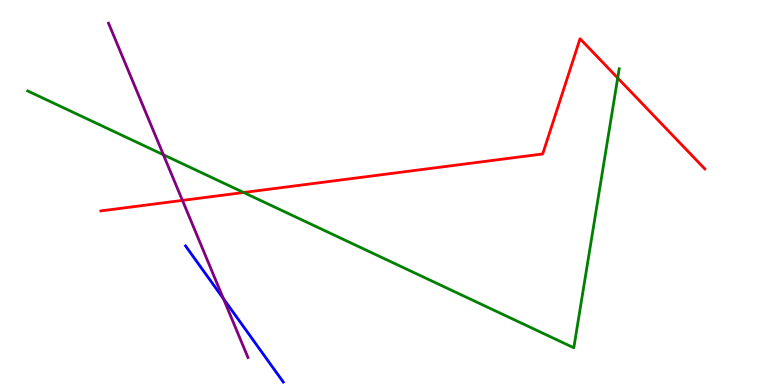[{'lines': ['blue', 'red'], 'intersections': []}, {'lines': ['green', 'red'], 'intersections': [{'x': 3.14, 'y': 5.0}, {'x': 7.97, 'y': 7.97}]}, {'lines': ['purple', 'red'], 'intersections': [{'x': 2.35, 'y': 4.8}]}, {'lines': ['blue', 'green'], 'intersections': []}, {'lines': ['blue', 'purple'], 'intersections': [{'x': 2.88, 'y': 2.24}]}, {'lines': ['green', 'purple'], 'intersections': [{'x': 2.11, 'y': 5.98}]}]